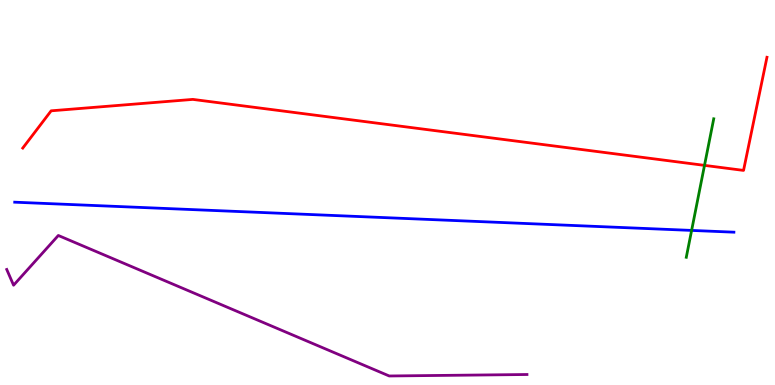[{'lines': ['blue', 'red'], 'intersections': []}, {'lines': ['green', 'red'], 'intersections': [{'x': 9.09, 'y': 5.7}]}, {'lines': ['purple', 'red'], 'intersections': []}, {'lines': ['blue', 'green'], 'intersections': [{'x': 8.92, 'y': 4.02}]}, {'lines': ['blue', 'purple'], 'intersections': []}, {'lines': ['green', 'purple'], 'intersections': []}]